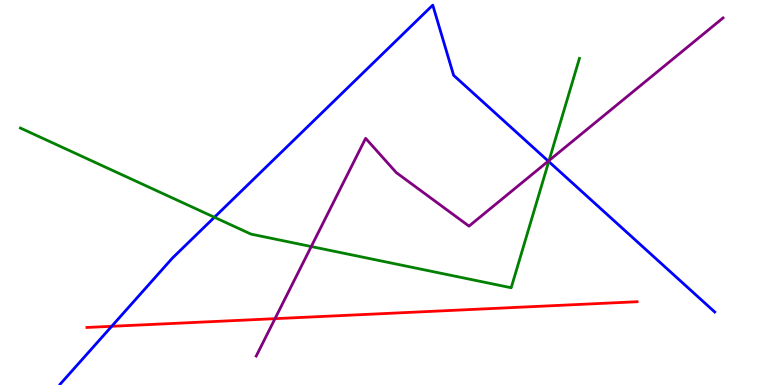[{'lines': ['blue', 'red'], 'intersections': [{'x': 1.44, 'y': 1.52}]}, {'lines': ['green', 'red'], 'intersections': []}, {'lines': ['purple', 'red'], 'intersections': [{'x': 3.55, 'y': 1.72}]}, {'lines': ['blue', 'green'], 'intersections': [{'x': 2.77, 'y': 4.36}, {'x': 7.08, 'y': 5.8}]}, {'lines': ['blue', 'purple'], 'intersections': [{'x': 7.07, 'y': 5.81}]}, {'lines': ['green', 'purple'], 'intersections': [{'x': 4.02, 'y': 3.6}, {'x': 7.08, 'y': 5.83}]}]